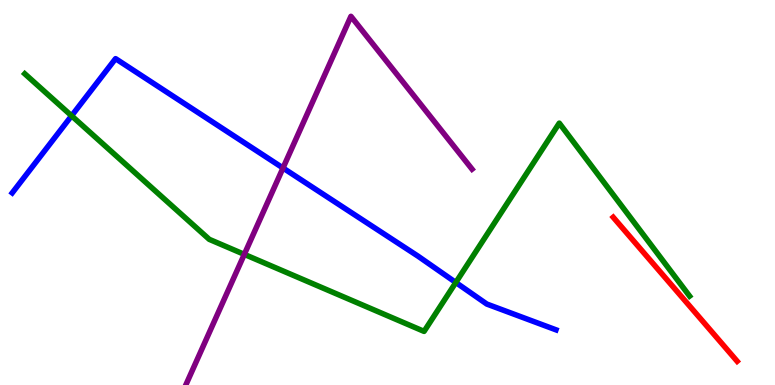[{'lines': ['blue', 'red'], 'intersections': []}, {'lines': ['green', 'red'], 'intersections': []}, {'lines': ['purple', 'red'], 'intersections': []}, {'lines': ['blue', 'green'], 'intersections': [{'x': 0.924, 'y': 6.99}, {'x': 5.88, 'y': 2.66}]}, {'lines': ['blue', 'purple'], 'intersections': [{'x': 3.65, 'y': 5.64}]}, {'lines': ['green', 'purple'], 'intersections': [{'x': 3.15, 'y': 3.39}]}]